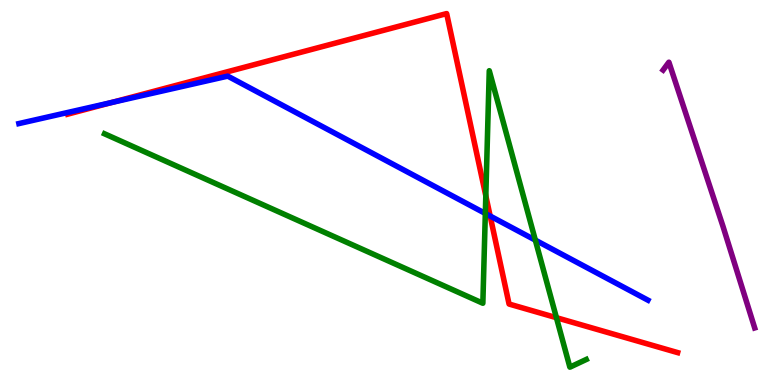[{'lines': ['blue', 'red'], 'intersections': [{'x': 1.44, 'y': 7.34}, {'x': 6.32, 'y': 4.39}]}, {'lines': ['green', 'red'], 'intersections': [{'x': 6.27, 'y': 4.91}, {'x': 7.18, 'y': 1.75}]}, {'lines': ['purple', 'red'], 'intersections': []}, {'lines': ['blue', 'green'], 'intersections': [{'x': 6.26, 'y': 4.46}, {'x': 6.91, 'y': 3.76}]}, {'lines': ['blue', 'purple'], 'intersections': []}, {'lines': ['green', 'purple'], 'intersections': []}]